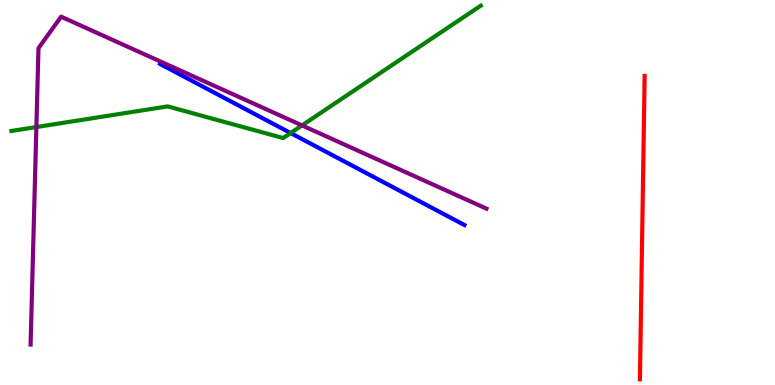[{'lines': ['blue', 'red'], 'intersections': []}, {'lines': ['green', 'red'], 'intersections': []}, {'lines': ['purple', 'red'], 'intersections': []}, {'lines': ['blue', 'green'], 'intersections': [{'x': 3.75, 'y': 6.54}]}, {'lines': ['blue', 'purple'], 'intersections': []}, {'lines': ['green', 'purple'], 'intersections': [{'x': 0.469, 'y': 6.7}, {'x': 3.9, 'y': 6.74}]}]